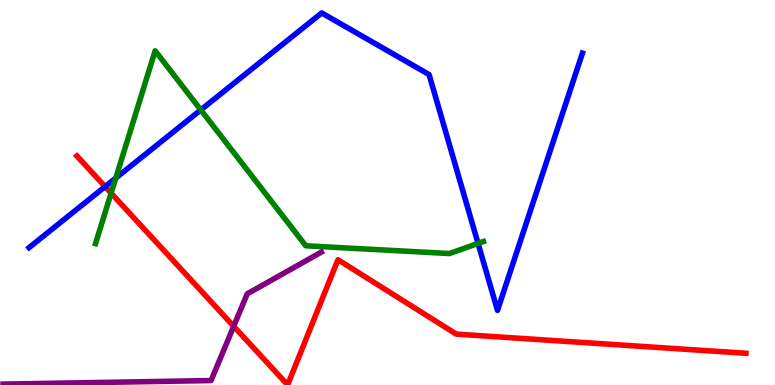[{'lines': ['blue', 'red'], 'intersections': [{'x': 1.36, 'y': 5.15}]}, {'lines': ['green', 'red'], 'intersections': [{'x': 1.43, 'y': 4.98}]}, {'lines': ['purple', 'red'], 'intersections': [{'x': 3.02, 'y': 1.53}]}, {'lines': ['blue', 'green'], 'intersections': [{'x': 1.49, 'y': 5.37}, {'x': 2.59, 'y': 7.15}, {'x': 6.17, 'y': 3.68}]}, {'lines': ['blue', 'purple'], 'intersections': []}, {'lines': ['green', 'purple'], 'intersections': []}]